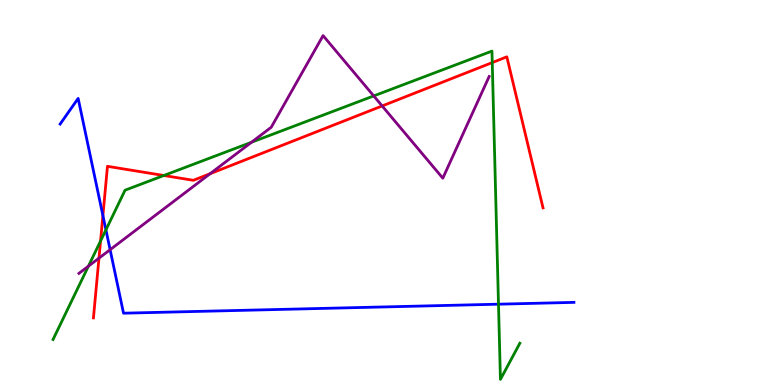[{'lines': ['blue', 'red'], 'intersections': [{'x': 1.33, 'y': 4.4}]}, {'lines': ['green', 'red'], 'intersections': [{'x': 1.3, 'y': 3.74}, {'x': 2.11, 'y': 5.44}, {'x': 6.35, 'y': 8.37}]}, {'lines': ['purple', 'red'], 'intersections': [{'x': 1.28, 'y': 3.29}, {'x': 2.71, 'y': 5.49}, {'x': 4.93, 'y': 7.25}]}, {'lines': ['blue', 'green'], 'intersections': [{'x': 1.37, 'y': 4.03}, {'x': 6.43, 'y': 2.1}]}, {'lines': ['blue', 'purple'], 'intersections': [{'x': 1.42, 'y': 3.51}]}, {'lines': ['green', 'purple'], 'intersections': [{'x': 1.14, 'y': 3.09}, {'x': 3.25, 'y': 6.3}, {'x': 4.82, 'y': 7.51}]}]